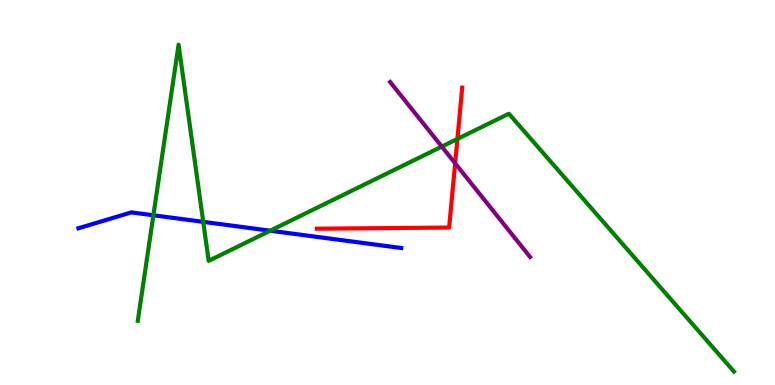[{'lines': ['blue', 'red'], 'intersections': []}, {'lines': ['green', 'red'], 'intersections': [{'x': 5.9, 'y': 6.39}]}, {'lines': ['purple', 'red'], 'intersections': [{'x': 5.87, 'y': 5.76}]}, {'lines': ['blue', 'green'], 'intersections': [{'x': 1.98, 'y': 4.41}, {'x': 2.62, 'y': 4.24}, {'x': 3.49, 'y': 4.01}]}, {'lines': ['blue', 'purple'], 'intersections': []}, {'lines': ['green', 'purple'], 'intersections': [{'x': 5.7, 'y': 6.19}]}]